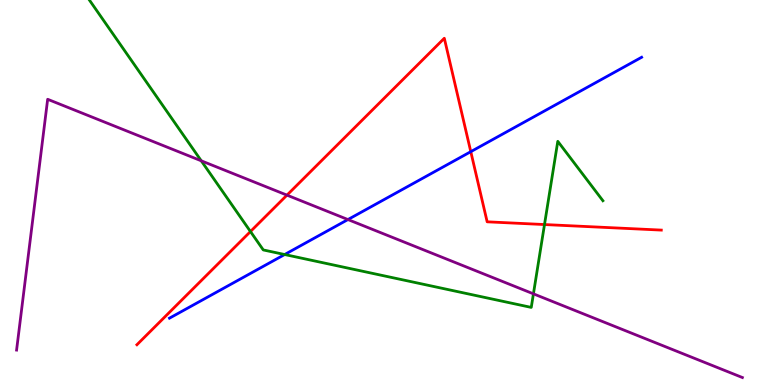[{'lines': ['blue', 'red'], 'intersections': [{'x': 6.07, 'y': 6.06}]}, {'lines': ['green', 'red'], 'intersections': [{'x': 3.23, 'y': 3.99}, {'x': 7.03, 'y': 4.17}]}, {'lines': ['purple', 'red'], 'intersections': [{'x': 3.7, 'y': 4.93}]}, {'lines': ['blue', 'green'], 'intersections': [{'x': 3.67, 'y': 3.39}]}, {'lines': ['blue', 'purple'], 'intersections': [{'x': 4.49, 'y': 4.3}]}, {'lines': ['green', 'purple'], 'intersections': [{'x': 2.6, 'y': 5.82}, {'x': 6.88, 'y': 2.37}]}]